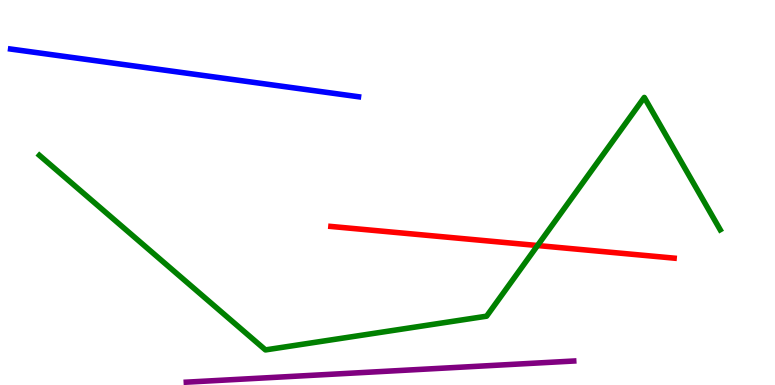[{'lines': ['blue', 'red'], 'intersections': []}, {'lines': ['green', 'red'], 'intersections': [{'x': 6.94, 'y': 3.62}]}, {'lines': ['purple', 'red'], 'intersections': []}, {'lines': ['blue', 'green'], 'intersections': []}, {'lines': ['blue', 'purple'], 'intersections': []}, {'lines': ['green', 'purple'], 'intersections': []}]